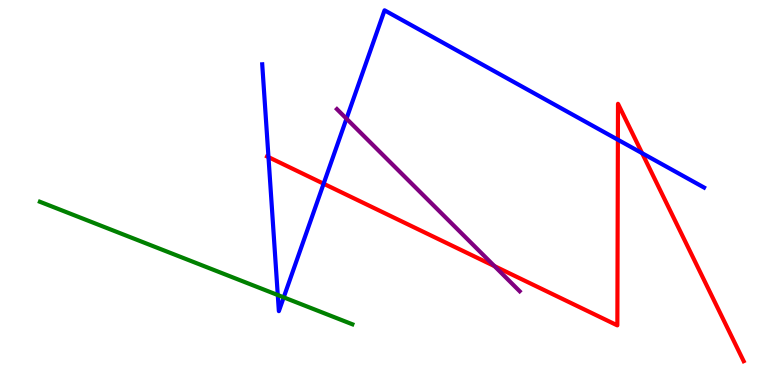[{'lines': ['blue', 'red'], 'intersections': [{'x': 3.46, 'y': 5.92}, {'x': 4.18, 'y': 5.23}, {'x': 7.97, 'y': 6.37}, {'x': 8.29, 'y': 6.02}]}, {'lines': ['green', 'red'], 'intersections': []}, {'lines': ['purple', 'red'], 'intersections': [{'x': 6.38, 'y': 3.09}]}, {'lines': ['blue', 'green'], 'intersections': [{'x': 3.58, 'y': 2.34}, {'x': 3.66, 'y': 2.28}]}, {'lines': ['blue', 'purple'], 'intersections': [{'x': 4.47, 'y': 6.92}]}, {'lines': ['green', 'purple'], 'intersections': []}]